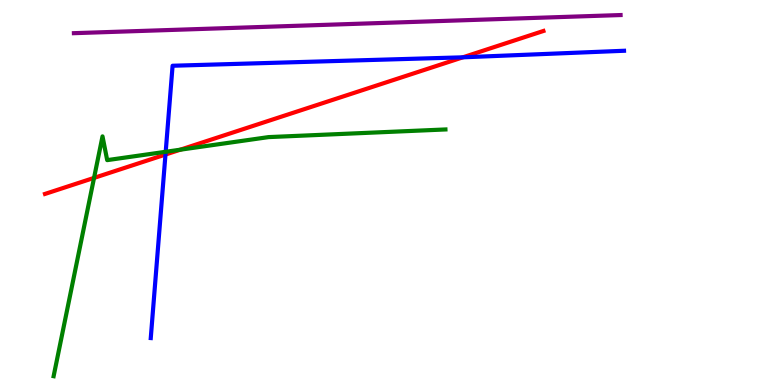[{'lines': ['blue', 'red'], 'intersections': [{'x': 2.14, 'y': 5.99}, {'x': 5.97, 'y': 8.51}]}, {'lines': ['green', 'red'], 'intersections': [{'x': 1.21, 'y': 5.38}, {'x': 2.33, 'y': 6.11}]}, {'lines': ['purple', 'red'], 'intersections': []}, {'lines': ['blue', 'green'], 'intersections': [{'x': 2.14, 'y': 6.06}]}, {'lines': ['blue', 'purple'], 'intersections': []}, {'lines': ['green', 'purple'], 'intersections': []}]